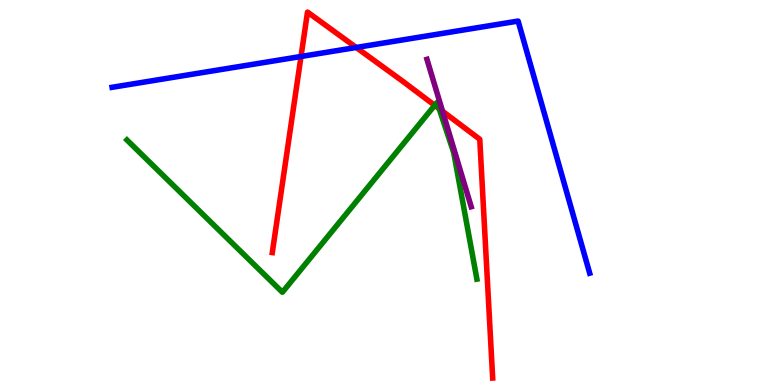[{'lines': ['blue', 'red'], 'intersections': [{'x': 3.88, 'y': 8.53}, {'x': 4.6, 'y': 8.77}]}, {'lines': ['green', 'red'], 'intersections': [{'x': 5.61, 'y': 7.26}, {'x': 5.67, 'y': 7.18}]}, {'lines': ['purple', 'red'], 'intersections': [{'x': 5.71, 'y': 7.11}]}, {'lines': ['blue', 'green'], 'intersections': []}, {'lines': ['blue', 'purple'], 'intersections': []}, {'lines': ['green', 'purple'], 'intersections': []}]